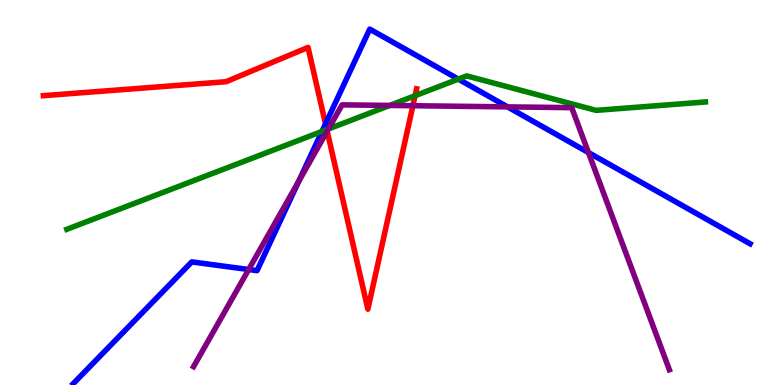[{'lines': ['blue', 'red'], 'intersections': [{'x': 4.2, 'y': 6.78}]}, {'lines': ['green', 'red'], 'intersections': [{'x': 4.22, 'y': 6.63}, {'x': 5.36, 'y': 7.51}]}, {'lines': ['purple', 'red'], 'intersections': [{'x': 4.22, 'y': 6.59}, {'x': 5.33, 'y': 7.25}]}, {'lines': ['blue', 'green'], 'intersections': [{'x': 4.15, 'y': 6.59}, {'x': 5.91, 'y': 7.95}]}, {'lines': ['blue', 'purple'], 'intersections': [{'x': 3.21, 'y': 3.0}, {'x': 3.85, 'y': 5.29}, {'x': 6.55, 'y': 7.22}, {'x': 7.59, 'y': 6.04}]}, {'lines': ['green', 'purple'], 'intersections': [{'x': 4.24, 'y': 6.65}, {'x': 5.03, 'y': 7.26}]}]